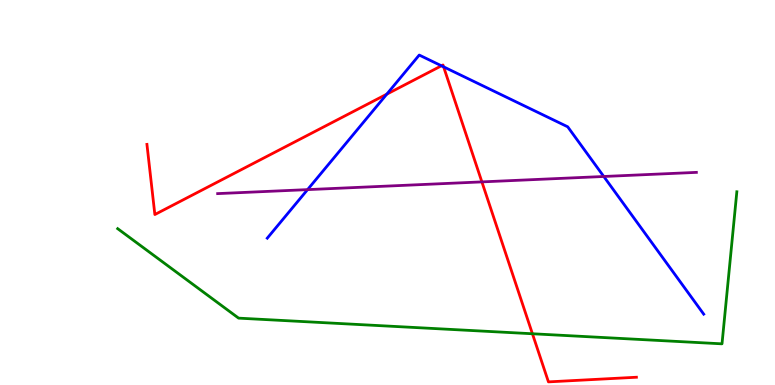[{'lines': ['blue', 'red'], 'intersections': [{'x': 4.99, 'y': 7.55}, {'x': 5.7, 'y': 8.29}, {'x': 5.72, 'y': 8.26}]}, {'lines': ['green', 'red'], 'intersections': [{'x': 6.87, 'y': 1.33}]}, {'lines': ['purple', 'red'], 'intersections': [{'x': 6.22, 'y': 5.28}]}, {'lines': ['blue', 'green'], 'intersections': []}, {'lines': ['blue', 'purple'], 'intersections': [{'x': 3.97, 'y': 5.07}, {'x': 7.79, 'y': 5.42}]}, {'lines': ['green', 'purple'], 'intersections': []}]